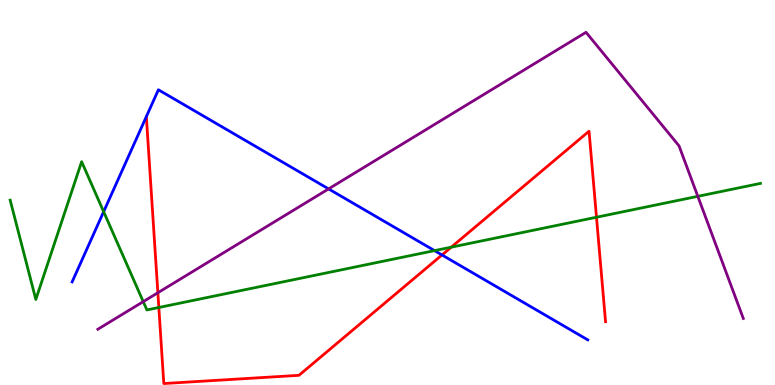[{'lines': ['blue', 'red'], 'intersections': [{'x': 5.7, 'y': 3.38}]}, {'lines': ['green', 'red'], 'intersections': [{'x': 2.05, 'y': 2.01}, {'x': 5.82, 'y': 3.58}, {'x': 7.7, 'y': 4.36}]}, {'lines': ['purple', 'red'], 'intersections': [{'x': 2.04, 'y': 2.4}]}, {'lines': ['blue', 'green'], 'intersections': [{'x': 1.34, 'y': 4.5}, {'x': 5.61, 'y': 3.49}]}, {'lines': ['blue', 'purple'], 'intersections': [{'x': 4.24, 'y': 5.09}]}, {'lines': ['green', 'purple'], 'intersections': [{'x': 1.85, 'y': 2.17}, {'x': 9.0, 'y': 4.9}]}]